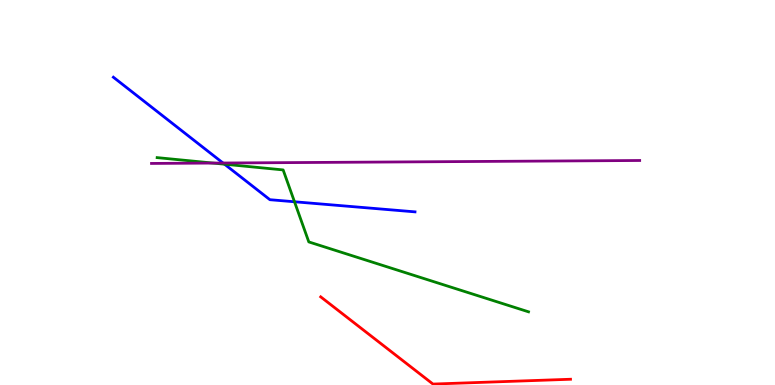[{'lines': ['blue', 'red'], 'intersections': []}, {'lines': ['green', 'red'], 'intersections': []}, {'lines': ['purple', 'red'], 'intersections': []}, {'lines': ['blue', 'green'], 'intersections': [{'x': 2.9, 'y': 5.74}, {'x': 3.8, 'y': 4.76}]}, {'lines': ['blue', 'purple'], 'intersections': [{'x': 2.88, 'y': 5.77}]}, {'lines': ['green', 'purple'], 'intersections': [{'x': 2.75, 'y': 5.76}]}]